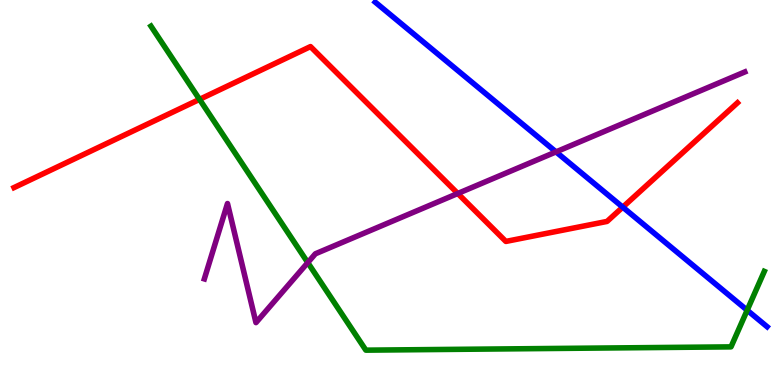[{'lines': ['blue', 'red'], 'intersections': [{'x': 8.04, 'y': 4.62}]}, {'lines': ['green', 'red'], 'intersections': [{'x': 2.57, 'y': 7.42}]}, {'lines': ['purple', 'red'], 'intersections': [{'x': 5.91, 'y': 4.97}]}, {'lines': ['blue', 'green'], 'intersections': [{'x': 9.64, 'y': 1.94}]}, {'lines': ['blue', 'purple'], 'intersections': [{'x': 7.17, 'y': 6.05}]}, {'lines': ['green', 'purple'], 'intersections': [{'x': 3.97, 'y': 3.18}]}]